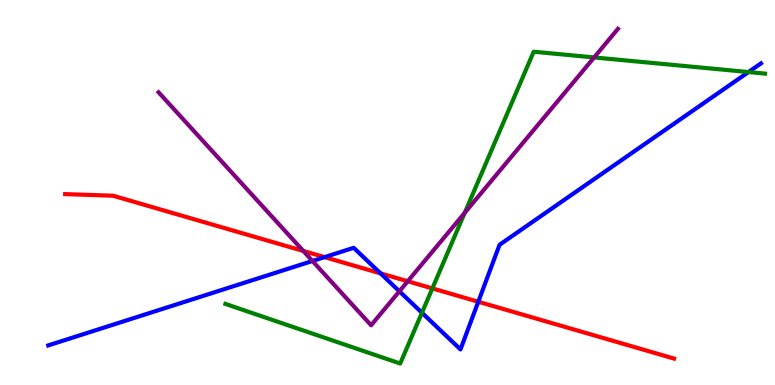[{'lines': ['blue', 'red'], 'intersections': [{'x': 4.19, 'y': 3.32}, {'x': 4.91, 'y': 2.9}, {'x': 6.17, 'y': 2.16}]}, {'lines': ['green', 'red'], 'intersections': [{'x': 5.58, 'y': 2.51}]}, {'lines': ['purple', 'red'], 'intersections': [{'x': 3.91, 'y': 3.48}, {'x': 5.26, 'y': 2.69}]}, {'lines': ['blue', 'green'], 'intersections': [{'x': 5.44, 'y': 1.88}, {'x': 9.66, 'y': 8.13}]}, {'lines': ['blue', 'purple'], 'intersections': [{'x': 4.03, 'y': 3.22}, {'x': 5.15, 'y': 2.43}]}, {'lines': ['green', 'purple'], 'intersections': [{'x': 6.0, 'y': 4.47}, {'x': 7.67, 'y': 8.51}]}]